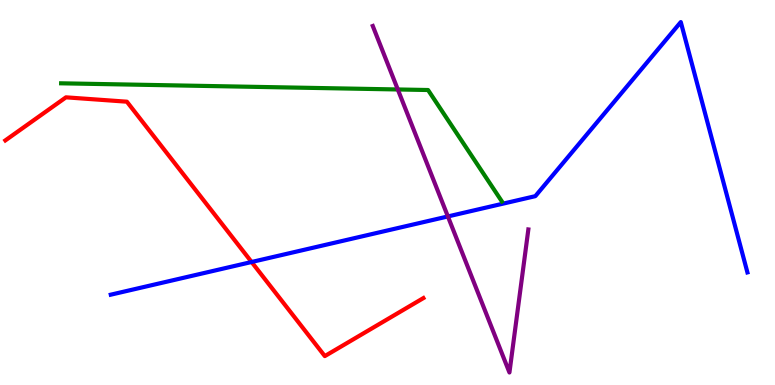[{'lines': ['blue', 'red'], 'intersections': [{'x': 3.25, 'y': 3.19}]}, {'lines': ['green', 'red'], 'intersections': []}, {'lines': ['purple', 'red'], 'intersections': []}, {'lines': ['blue', 'green'], 'intersections': []}, {'lines': ['blue', 'purple'], 'intersections': [{'x': 5.78, 'y': 4.38}]}, {'lines': ['green', 'purple'], 'intersections': [{'x': 5.13, 'y': 7.68}]}]